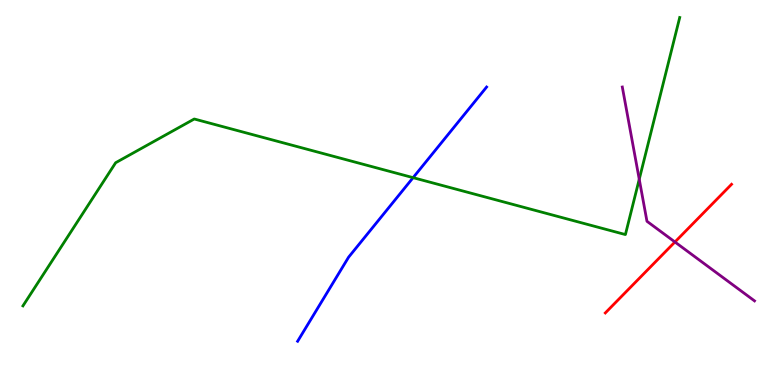[{'lines': ['blue', 'red'], 'intersections': []}, {'lines': ['green', 'red'], 'intersections': []}, {'lines': ['purple', 'red'], 'intersections': [{'x': 8.71, 'y': 3.71}]}, {'lines': ['blue', 'green'], 'intersections': [{'x': 5.33, 'y': 5.39}]}, {'lines': ['blue', 'purple'], 'intersections': []}, {'lines': ['green', 'purple'], 'intersections': [{'x': 8.25, 'y': 5.34}]}]